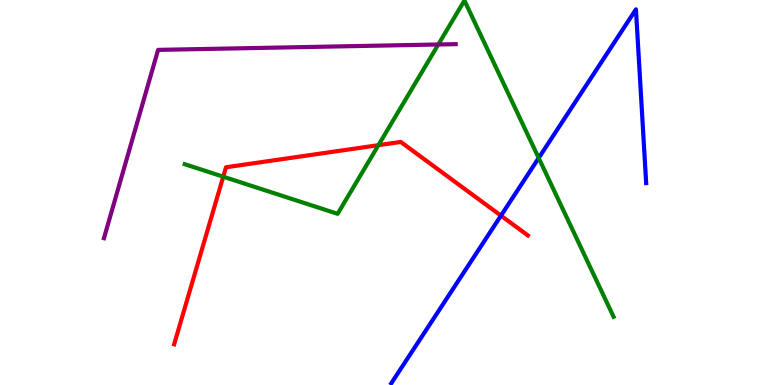[{'lines': ['blue', 'red'], 'intersections': [{'x': 6.46, 'y': 4.4}]}, {'lines': ['green', 'red'], 'intersections': [{'x': 2.88, 'y': 5.41}, {'x': 4.88, 'y': 6.23}]}, {'lines': ['purple', 'red'], 'intersections': []}, {'lines': ['blue', 'green'], 'intersections': [{'x': 6.95, 'y': 5.9}]}, {'lines': ['blue', 'purple'], 'intersections': []}, {'lines': ['green', 'purple'], 'intersections': [{'x': 5.66, 'y': 8.84}]}]